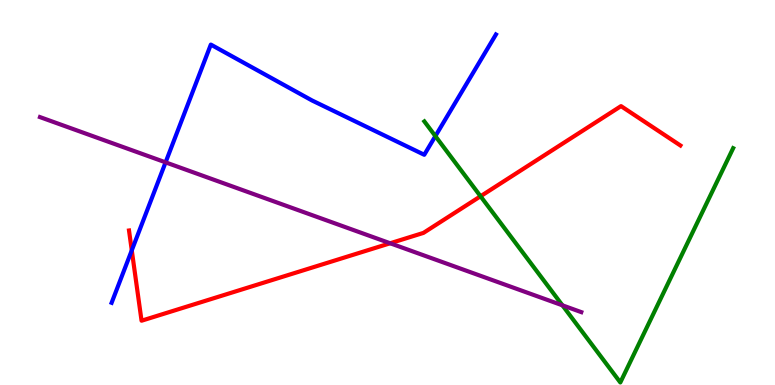[{'lines': ['blue', 'red'], 'intersections': [{'x': 1.7, 'y': 3.5}]}, {'lines': ['green', 'red'], 'intersections': [{'x': 6.2, 'y': 4.9}]}, {'lines': ['purple', 'red'], 'intersections': [{'x': 5.03, 'y': 3.68}]}, {'lines': ['blue', 'green'], 'intersections': [{'x': 5.62, 'y': 6.46}]}, {'lines': ['blue', 'purple'], 'intersections': [{'x': 2.14, 'y': 5.78}]}, {'lines': ['green', 'purple'], 'intersections': [{'x': 7.26, 'y': 2.07}]}]